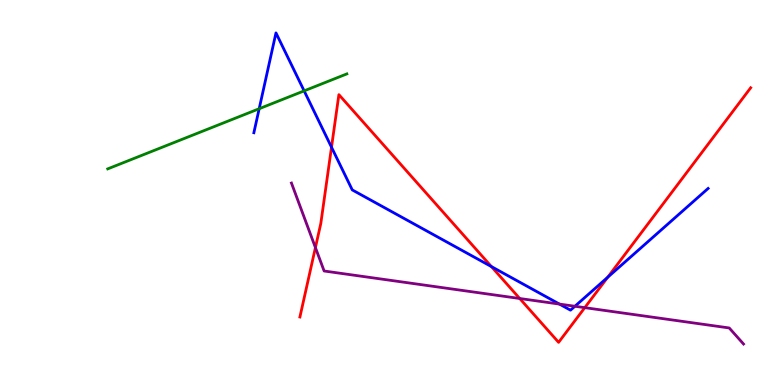[{'lines': ['blue', 'red'], 'intersections': [{'x': 4.28, 'y': 6.18}, {'x': 6.34, 'y': 3.08}, {'x': 7.84, 'y': 2.8}]}, {'lines': ['green', 'red'], 'intersections': []}, {'lines': ['purple', 'red'], 'intersections': [{'x': 4.07, 'y': 3.57}, {'x': 6.71, 'y': 2.25}, {'x': 7.55, 'y': 2.01}]}, {'lines': ['blue', 'green'], 'intersections': [{'x': 3.34, 'y': 7.18}, {'x': 3.92, 'y': 7.64}]}, {'lines': ['blue', 'purple'], 'intersections': [{'x': 7.22, 'y': 2.1}, {'x': 7.42, 'y': 2.05}]}, {'lines': ['green', 'purple'], 'intersections': []}]